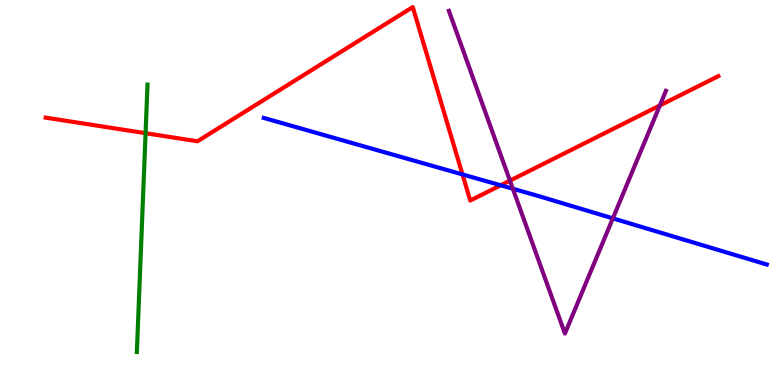[{'lines': ['blue', 'red'], 'intersections': [{'x': 5.97, 'y': 5.47}, {'x': 6.46, 'y': 5.19}]}, {'lines': ['green', 'red'], 'intersections': [{'x': 1.88, 'y': 6.54}]}, {'lines': ['purple', 'red'], 'intersections': [{'x': 6.58, 'y': 5.31}, {'x': 8.51, 'y': 7.26}]}, {'lines': ['blue', 'green'], 'intersections': []}, {'lines': ['blue', 'purple'], 'intersections': [{'x': 6.62, 'y': 5.1}, {'x': 7.91, 'y': 4.33}]}, {'lines': ['green', 'purple'], 'intersections': []}]